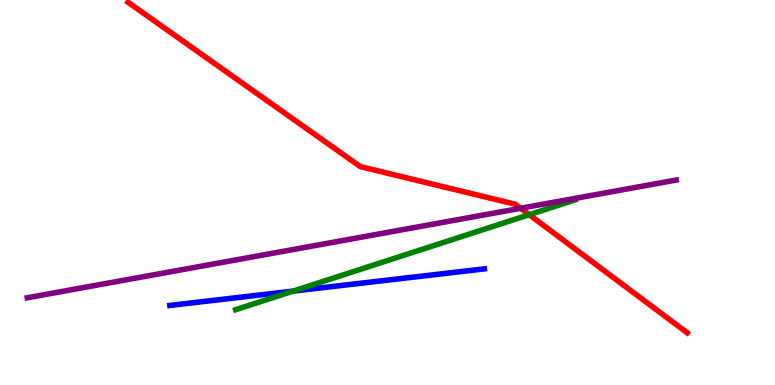[{'lines': ['blue', 'red'], 'intersections': []}, {'lines': ['green', 'red'], 'intersections': [{'x': 6.83, 'y': 4.42}]}, {'lines': ['purple', 'red'], 'intersections': [{'x': 6.72, 'y': 4.59}]}, {'lines': ['blue', 'green'], 'intersections': [{'x': 3.78, 'y': 2.44}]}, {'lines': ['blue', 'purple'], 'intersections': []}, {'lines': ['green', 'purple'], 'intersections': []}]